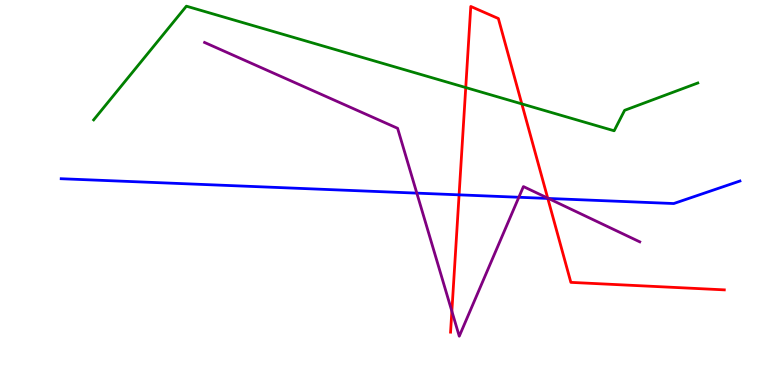[{'lines': ['blue', 'red'], 'intersections': [{'x': 5.92, 'y': 4.94}, {'x': 7.07, 'y': 4.85}]}, {'lines': ['green', 'red'], 'intersections': [{'x': 6.01, 'y': 7.73}, {'x': 6.73, 'y': 7.3}]}, {'lines': ['purple', 'red'], 'intersections': [{'x': 5.83, 'y': 1.92}, {'x': 7.07, 'y': 4.85}]}, {'lines': ['blue', 'green'], 'intersections': []}, {'lines': ['blue', 'purple'], 'intersections': [{'x': 5.38, 'y': 4.98}, {'x': 6.69, 'y': 4.88}, {'x': 7.08, 'y': 4.85}]}, {'lines': ['green', 'purple'], 'intersections': []}]